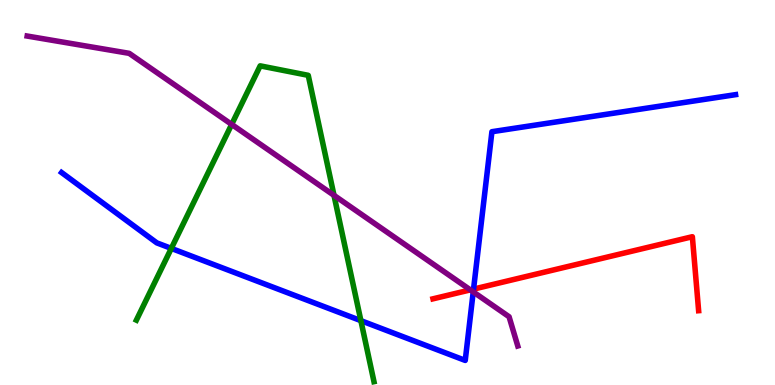[{'lines': ['blue', 'red'], 'intersections': [{'x': 6.11, 'y': 2.49}]}, {'lines': ['green', 'red'], 'intersections': []}, {'lines': ['purple', 'red'], 'intersections': [{'x': 6.07, 'y': 2.47}]}, {'lines': ['blue', 'green'], 'intersections': [{'x': 2.21, 'y': 3.55}, {'x': 4.66, 'y': 1.67}]}, {'lines': ['blue', 'purple'], 'intersections': [{'x': 6.11, 'y': 2.42}]}, {'lines': ['green', 'purple'], 'intersections': [{'x': 2.99, 'y': 6.77}, {'x': 4.31, 'y': 4.93}]}]